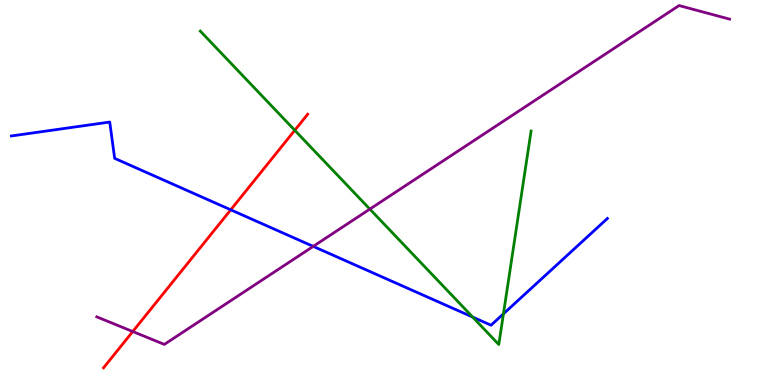[{'lines': ['blue', 'red'], 'intersections': [{'x': 2.98, 'y': 4.55}]}, {'lines': ['green', 'red'], 'intersections': [{'x': 3.8, 'y': 6.62}]}, {'lines': ['purple', 'red'], 'intersections': [{'x': 1.71, 'y': 1.39}]}, {'lines': ['blue', 'green'], 'intersections': [{'x': 6.1, 'y': 1.76}, {'x': 6.5, 'y': 1.85}]}, {'lines': ['blue', 'purple'], 'intersections': [{'x': 4.04, 'y': 3.6}]}, {'lines': ['green', 'purple'], 'intersections': [{'x': 4.77, 'y': 4.57}]}]